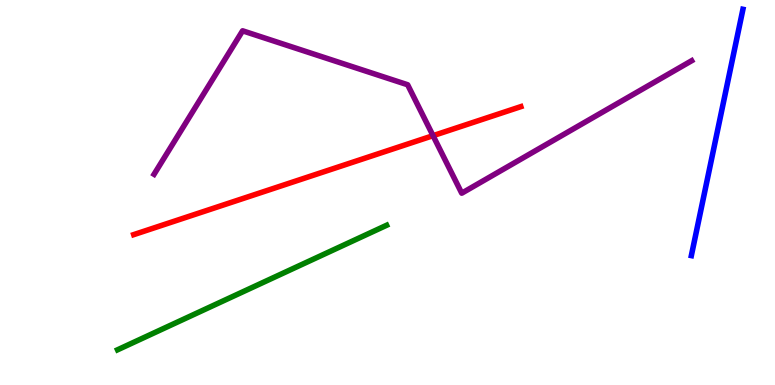[{'lines': ['blue', 'red'], 'intersections': []}, {'lines': ['green', 'red'], 'intersections': []}, {'lines': ['purple', 'red'], 'intersections': [{'x': 5.59, 'y': 6.48}]}, {'lines': ['blue', 'green'], 'intersections': []}, {'lines': ['blue', 'purple'], 'intersections': []}, {'lines': ['green', 'purple'], 'intersections': []}]